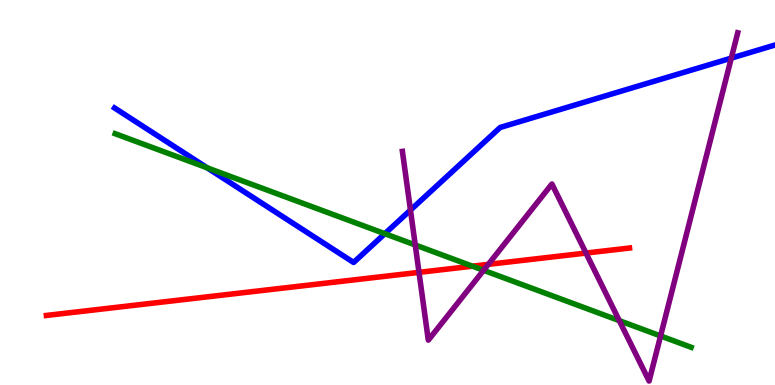[{'lines': ['blue', 'red'], 'intersections': []}, {'lines': ['green', 'red'], 'intersections': [{'x': 6.1, 'y': 3.09}]}, {'lines': ['purple', 'red'], 'intersections': [{'x': 5.41, 'y': 2.93}, {'x': 6.3, 'y': 3.13}, {'x': 7.56, 'y': 3.43}]}, {'lines': ['blue', 'green'], 'intersections': [{'x': 2.67, 'y': 5.64}, {'x': 4.97, 'y': 3.93}]}, {'lines': ['blue', 'purple'], 'intersections': [{'x': 5.3, 'y': 4.54}, {'x': 9.44, 'y': 8.49}]}, {'lines': ['green', 'purple'], 'intersections': [{'x': 5.36, 'y': 3.64}, {'x': 6.24, 'y': 2.98}, {'x': 7.99, 'y': 1.67}, {'x': 8.52, 'y': 1.27}]}]